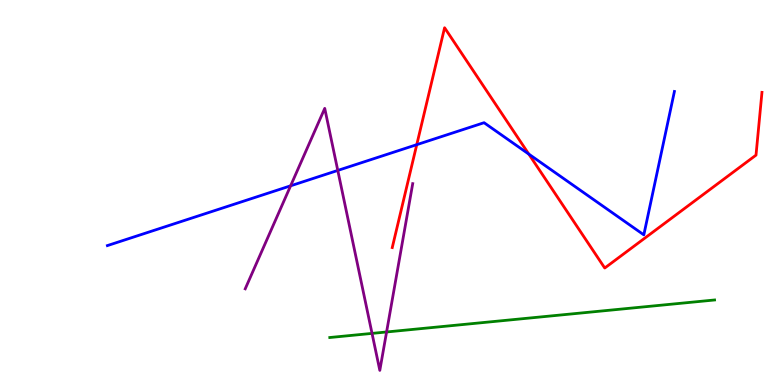[{'lines': ['blue', 'red'], 'intersections': [{'x': 5.38, 'y': 6.24}, {'x': 6.82, 'y': 6.0}]}, {'lines': ['green', 'red'], 'intersections': []}, {'lines': ['purple', 'red'], 'intersections': []}, {'lines': ['blue', 'green'], 'intersections': []}, {'lines': ['blue', 'purple'], 'intersections': [{'x': 3.75, 'y': 5.17}, {'x': 4.36, 'y': 5.57}]}, {'lines': ['green', 'purple'], 'intersections': [{'x': 4.8, 'y': 1.34}, {'x': 4.99, 'y': 1.38}]}]